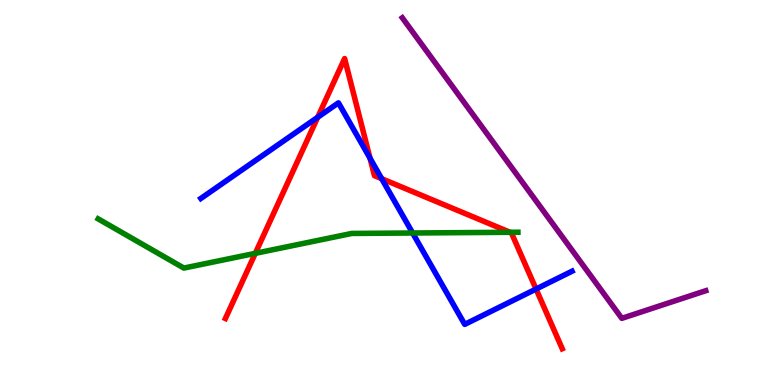[{'lines': ['blue', 'red'], 'intersections': [{'x': 4.1, 'y': 6.95}, {'x': 4.77, 'y': 5.89}, {'x': 4.92, 'y': 5.36}, {'x': 6.92, 'y': 2.49}]}, {'lines': ['green', 'red'], 'intersections': [{'x': 3.29, 'y': 3.42}, {'x': 6.58, 'y': 3.97}]}, {'lines': ['purple', 'red'], 'intersections': []}, {'lines': ['blue', 'green'], 'intersections': [{'x': 5.32, 'y': 3.95}]}, {'lines': ['blue', 'purple'], 'intersections': []}, {'lines': ['green', 'purple'], 'intersections': []}]